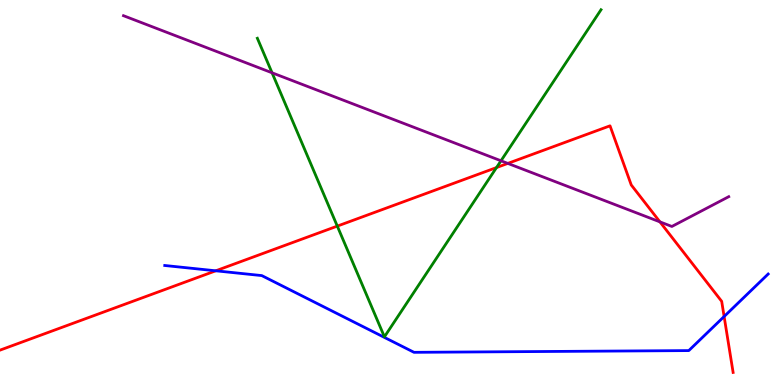[{'lines': ['blue', 'red'], 'intersections': [{'x': 2.78, 'y': 2.97}, {'x': 9.34, 'y': 1.78}]}, {'lines': ['green', 'red'], 'intersections': [{'x': 4.35, 'y': 4.13}, {'x': 6.41, 'y': 5.65}]}, {'lines': ['purple', 'red'], 'intersections': [{'x': 6.55, 'y': 5.76}, {'x': 8.52, 'y': 4.24}]}, {'lines': ['blue', 'green'], 'intersections': []}, {'lines': ['blue', 'purple'], 'intersections': []}, {'lines': ['green', 'purple'], 'intersections': [{'x': 3.51, 'y': 8.11}, {'x': 6.46, 'y': 5.82}]}]